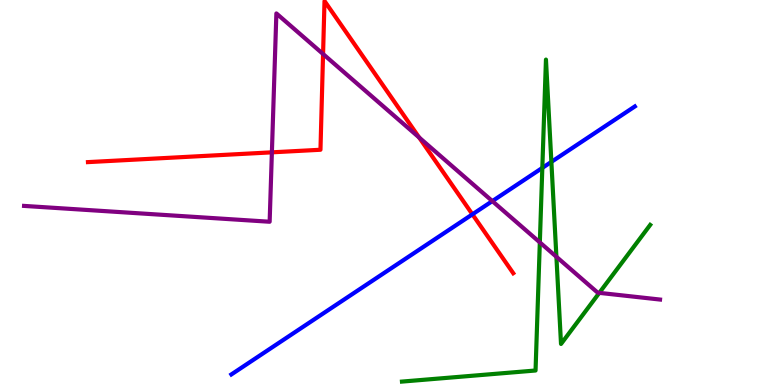[{'lines': ['blue', 'red'], 'intersections': [{'x': 6.1, 'y': 4.43}]}, {'lines': ['green', 'red'], 'intersections': []}, {'lines': ['purple', 'red'], 'intersections': [{'x': 3.51, 'y': 6.04}, {'x': 4.17, 'y': 8.6}, {'x': 5.41, 'y': 6.43}]}, {'lines': ['blue', 'green'], 'intersections': [{'x': 7.0, 'y': 5.64}, {'x': 7.11, 'y': 5.8}]}, {'lines': ['blue', 'purple'], 'intersections': [{'x': 6.35, 'y': 4.78}]}, {'lines': ['green', 'purple'], 'intersections': [{'x': 6.97, 'y': 3.7}, {'x': 7.18, 'y': 3.33}, {'x': 7.73, 'y': 2.39}]}]